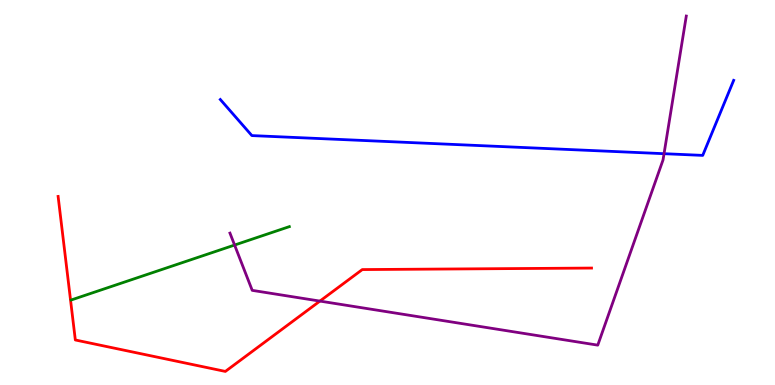[{'lines': ['blue', 'red'], 'intersections': []}, {'lines': ['green', 'red'], 'intersections': []}, {'lines': ['purple', 'red'], 'intersections': [{'x': 4.13, 'y': 2.18}]}, {'lines': ['blue', 'green'], 'intersections': []}, {'lines': ['blue', 'purple'], 'intersections': [{'x': 8.57, 'y': 6.01}]}, {'lines': ['green', 'purple'], 'intersections': [{'x': 3.03, 'y': 3.64}]}]